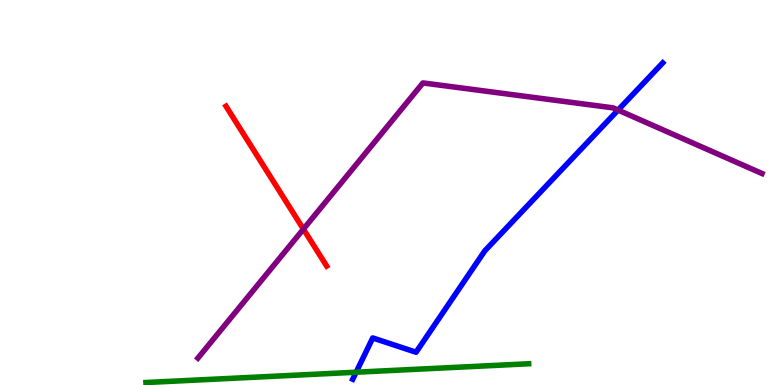[{'lines': ['blue', 'red'], 'intersections': []}, {'lines': ['green', 'red'], 'intersections': []}, {'lines': ['purple', 'red'], 'intersections': [{'x': 3.91, 'y': 4.05}]}, {'lines': ['blue', 'green'], 'intersections': [{'x': 4.6, 'y': 0.332}]}, {'lines': ['blue', 'purple'], 'intersections': [{'x': 7.97, 'y': 7.14}]}, {'lines': ['green', 'purple'], 'intersections': []}]